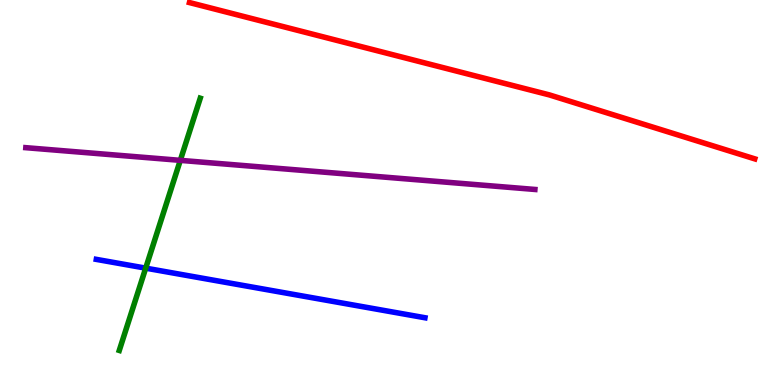[{'lines': ['blue', 'red'], 'intersections': []}, {'lines': ['green', 'red'], 'intersections': []}, {'lines': ['purple', 'red'], 'intersections': []}, {'lines': ['blue', 'green'], 'intersections': [{'x': 1.88, 'y': 3.04}]}, {'lines': ['blue', 'purple'], 'intersections': []}, {'lines': ['green', 'purple'], 'intersections': [{'x': 2.33, 'y': 5.83}]}]